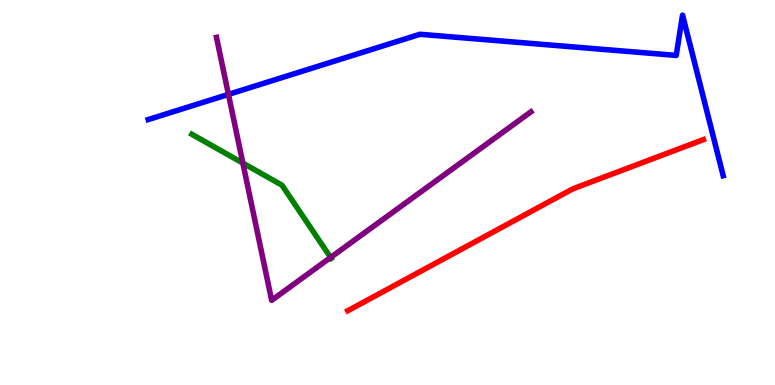[{'lines': ['blue', 'red'], 'intersections': []}, {'lines': ['green', 'red'], 'intersections': []}, {'lines': ['purple', 'red'], 'intersections': []}, {'lines': ['blue', 'green'], 'intersections': []}, {'lines': ['blue', 'purple'], 'intersections': [{'x': 2.95, 'y': 7.55}]}, {'lines': ['green', 'purple'], 'intersections': [{'x': 3.13, 'y': 5.76}, {'x': 4.27, 'y': 3.31}]}]